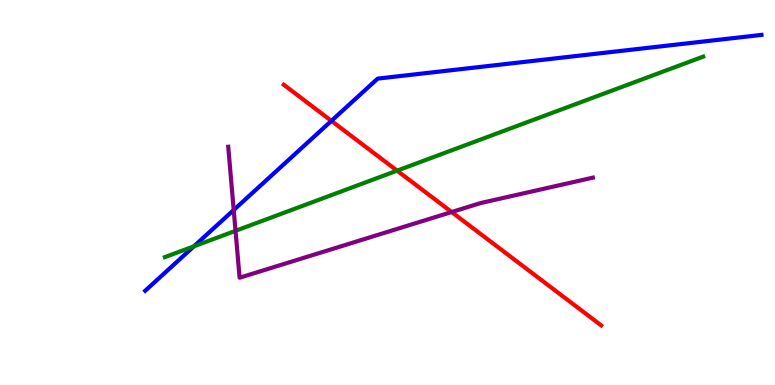[{'lines': ['blue', 'red'], 'intersections': [{'x': 4.28, 'y': 6.86}]}, {'lines': ['green', 'red'], 'intersections': [{'x': 5.12, 'y': 5.57}]}, {'lines': ['purple', 'red'], 'intersections': [{'x': 5.83, 'y': 4.49}]}, {'lines': ['blue', 'green'], 'intersections': [{'x': 2.5, 'y': 3.6}]}, {'lines': ['blue', 'purple'], 'intersections': [{'x': 3.02, 'y': 4.55}]}, {'lines': ['green', 'purple'], 'intersections': [{'x': 3.04, 'y': 4.0}]}]